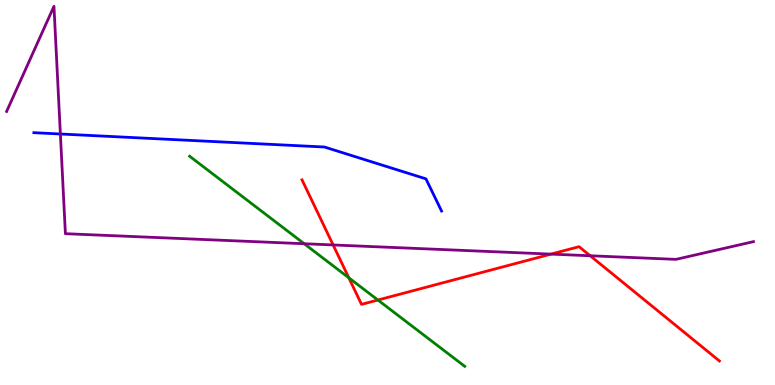[{'lines': ['blue', 'red'], 'intersections': []}, {'lines': ['green', 'red'], 'intersections': [{'x': 4.5, 'y': 2.78}, {'x': 4.88, 'y': 2.21}]}, {'lines': ['purple', 'red'], 'intersections': [{'x': 4.3, 'y': 3.64}, {'x': 7.11, 'y': 3.4}, {'x': 7.62, 'y': 3.36}]}, {'lines': ['blue', 'green'], 'intersections': []}, {'lines': ['blue', 'purple'], 'intersections': [{'x': 0.779, 'y': 6.52}]}, {'lines': ['green', 'purple'], 'intersections': [{'x': 3.93, 'y': 3.67}]}]